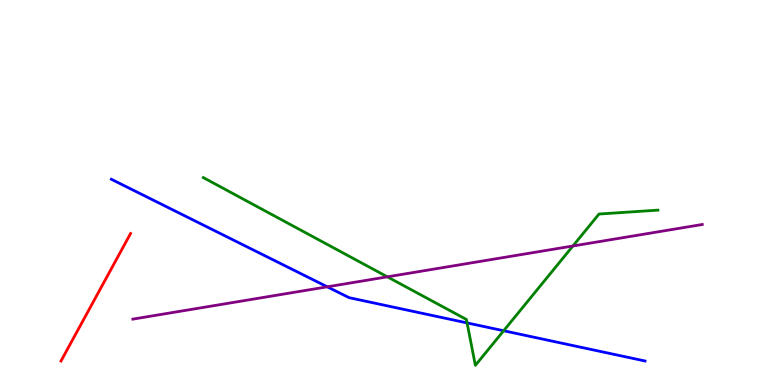[{'lines': ['blue', 'red'], 'intersections': []}, {'lines': ['green', 'red'], 'intersections': []}, {'lines': ['purple', 'red'], 'intersections': []}, {'lines': ['blue', 'green'], 'intersections': [{'x': 6.03, 'y': 1.61}, {'x': 6.5, 'y': 1.41}]}, {'lines': ['blue', 'purple'], 'intersections': [{'x': 4.22, 'y': 2.55}]}, {'lines': ['green', 'purple'], 'intersections': [{'x': 5.0, 'y': 2.81}, {'x': 7.39, 'y': 3.61}]}]